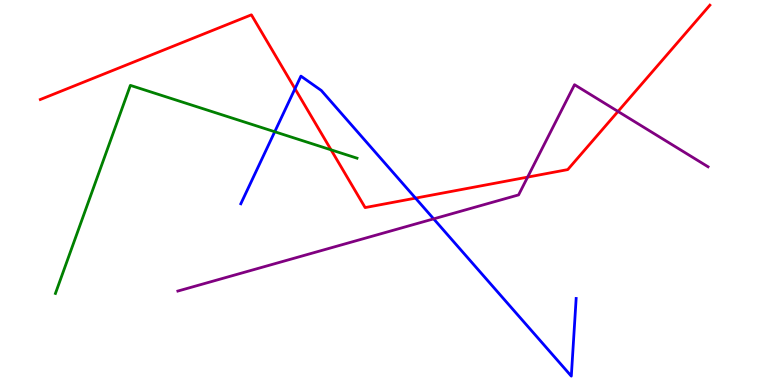[{'lines': ['blue', 'red'], 'intersections': [{'x': 3.81, 'y': 7.7}, {'x': 5.36, 'y': 4.85}]}, {'lines': ['green', 'red'], 'intersections': [{'x': 4.27, 'y': 6.11}]}, {'lines': ['purple', 'red'], 'intersections': [{'x': 6.81, 'y': 5.4}, {'x': 7.97, 'y': 7.11}]}, {'lines': ['blue', 'green'], 'intersections': [{'x': 3.55, 'y': 6.58}]}, {'lines': ['blue', 'purple'], 'intersections': [{'x': 5.6, 'y': 4.32}]}, {'lines': ['green', 'purple'], 'intersections': []}]